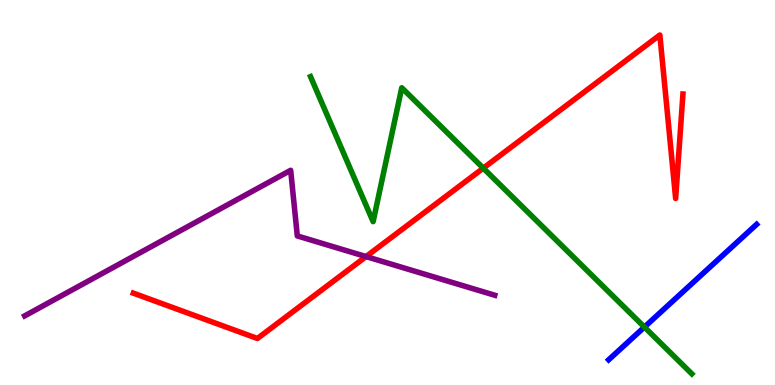[{'lines': ['blue', 'red'], 'intersections': []}, {'lines': ['green', 'red'], 'intersections': [{'x': 6.24, 'y': 5.63}]}, {'lines': ['purple', 'red'], 'intersections': [{'x': 4.72, 'y': 3.34}]}, {'lines': ['blue', 'green'], 'intersections': [{'x': 8.31, 'y': 1.5}]}, {'lines': ['blue', 'purple'], 'intersections': []}, {'lines': ['green', 'purple'], 'intersections': []}]